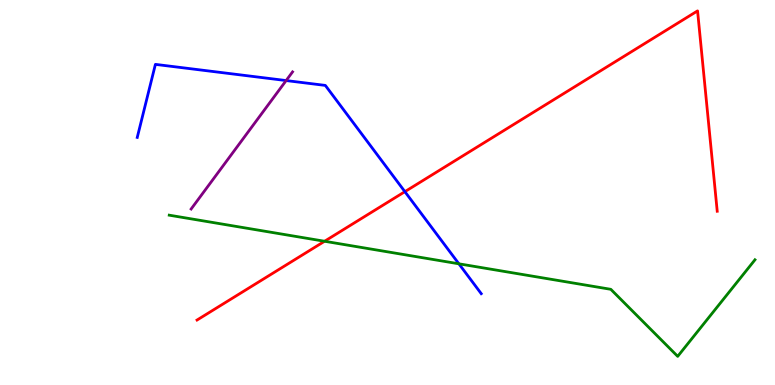[{'lines': ['blue', 'red'], 'intersections': [{'x': 5.22, 'y': 5.02}]}, {'lines': ['green', 'red'], 'intersections': [{'x': 4.19, 'y': 3.73}]}, {'lines': ['purple', 'red'], 'intersections': []}, {'lines': ['blue', 'green'], 'intersections': [{'x': 5.92, 'y': 3.15}]}, {'lines': ['blue', 'purple'], 'intersections': [{'x': 3.69, 'y': 7.91}]}, {'lines': ['green', 'purple'], 'intersections': []}]